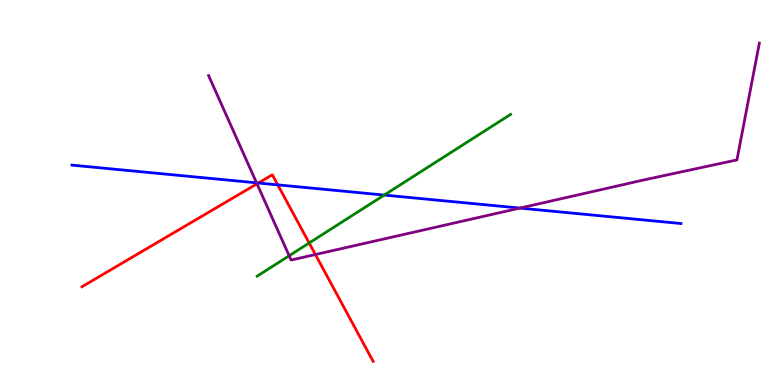[{'lines': ['blue', 'red'], 'intersections': [{'x': 3.33, 'y': 5.25}, {'x': 3.58, 'y': 5.2}]}, {'lines': ['green', 'red'], 'intersections': [{'x': 3.99, 'y': 3.69}]}, {'lines': ['purple', 'red'], 'intersections': [{'x': 3.32, 'y': 5.23}, {'x': 4.07, 'y': 3.39}]}, {'lines': ['blue', 'green'], 'intersections': [{'x': 4.96, 'y': 4.93}]}, {'lines': ['blue', 'purple'], 'intersections': [{'x': 3.31, 'y': 5.25}, {'x': 6.71, 'y': 4.6}]}, {'lines': ['green', 'purple'], 'intersections': [{'x': 3.73, 'y': 3.36}]}]